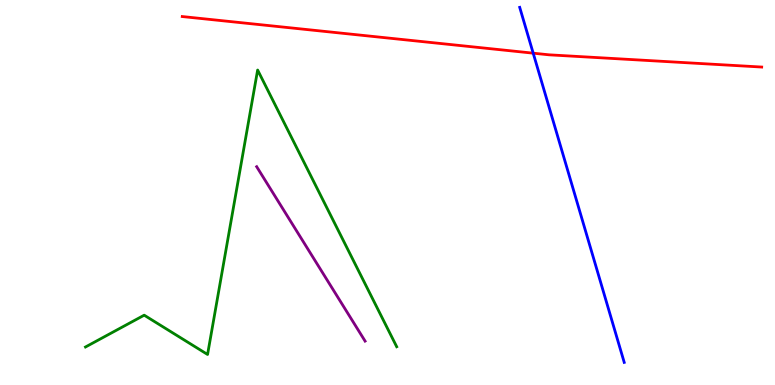[{'lines': ['blue', 'red'], 'intersections': [{'x': 6.88, 'y': 8.62}]}, {'lines': ['green', 'red'], 'intersections': []}, {'lines': ['purple', 'red'], 'intersections': []}, {'lines': ['blue', 'green'], 'intersections': []}, {'lines': ['blue', 'purple'], 'intersections': []}, {'lines': ['green', 'purple'], 'intersections': []}]